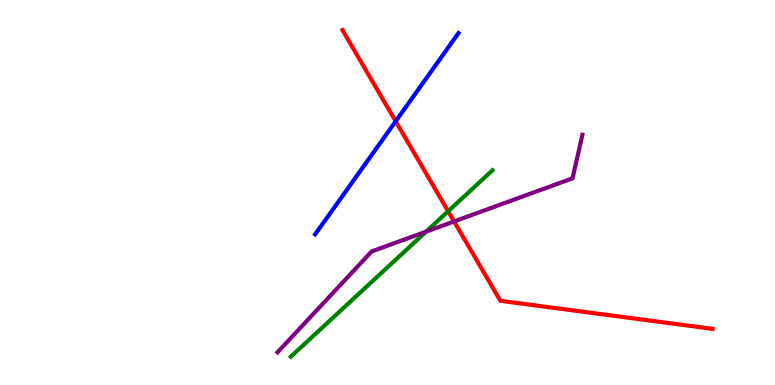[{'lines': ['blue', 'red'], 'intersections': [{'x': 5.11, 'y': 6.85}]}, {'lines': ['green', 'red'], 'intersections': [{'x': 5.78, 'y': 4.51}]}, {'lines': ['purple', 'red'], 'intersections': [{'x': 5.86, 'y': 4.25}]}, {'lines': ['blue', 'green'], 'intersections': []}, {'lines': ['blue', 'purple'], 'intersections': []}, {'lines': ['green', 'purple'], 'intersections': [{'x': 5.5, 'y': 3.98}]}]